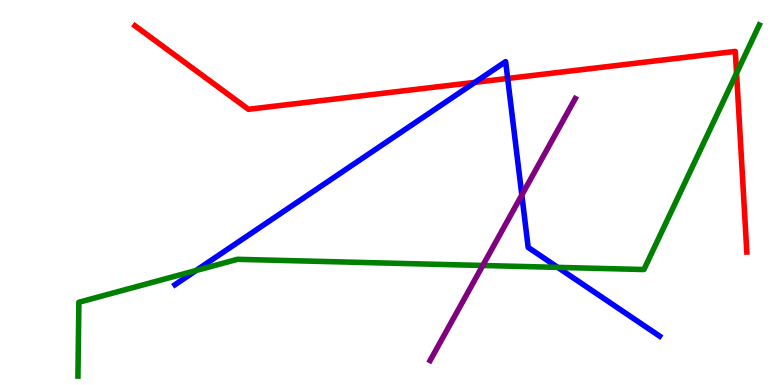[{'lines': ['blue', 'red'], 'intersections': [{'x': 6.13, 'y': 7.86}, {'x': 6.55, 'y': 7.96}]}, {'lines': ['green', 'red'], 'intersections': [{'x': 9.5, 'y': 8.1}]}, {'lines': ['purple', 'red'], 'intersections': []}, {'lines': ['blue', 'green'], 'intersections': [{'x': 2.53, 'y': 2.97}, {'x': 7.2, 'y': 3.06}]}, {'lines': ['blue', 'purple'], 'intersections': [{'x': 6.73, 'y': 4.93}]}, {'lines': ['green', 'purple'], 'intersections': [{'x': 6.23, 'y': 3.1}]}]